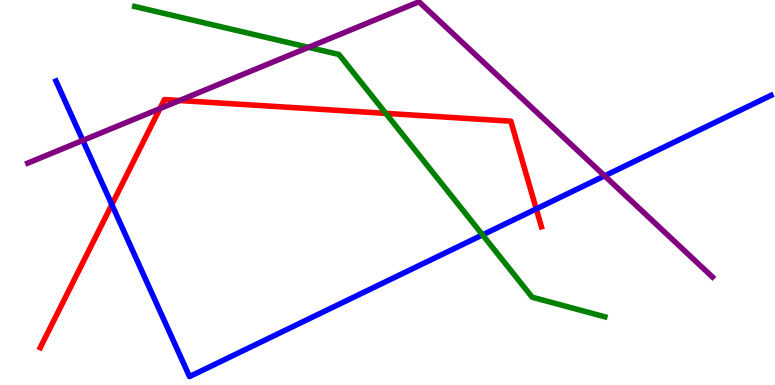[{'lines': ['blue', 'red'], 'intersections': [{'x': 1.44, 'y': 4.69}, {'x': 6.92, 'y': 4.57}]}, {'lines': ['green', 'red'], 'intersections': [{'x': 4.98, 'y': 7.06}]}, {'lines': ['purple', 'red'], 'intersections': [{'x': 2.06, 'y': 7.18}, {'x': 2.32, 'y': 7.39}]}, {'lines': ['blue', 'green'], 'intersections': [{'x': 6.23, 'y': 3.9}]}, {'lines': ['blue', 'purple'], 'intersections': [{'x': 1.07, 'y': 6.35}, {'x': 7.8, 'y': 5.43}]}, {'lines': ['green', 'purple'], 'intersections': [{'x': 3.98, 'y': 8.77}]}]